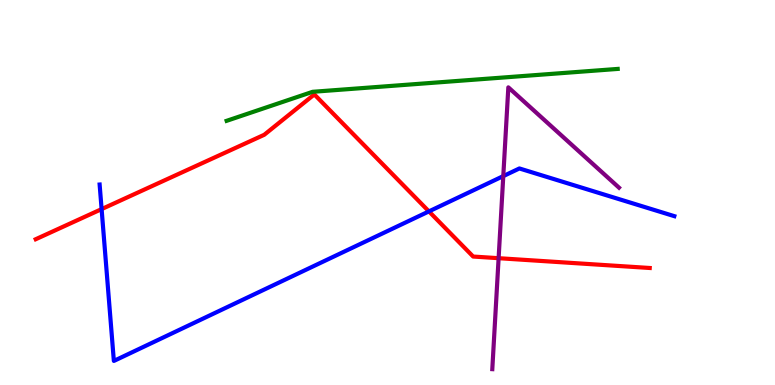[{'lines': ['blue', 'red'], 'intersections': [{'x': 1.31, 'y': 4.57}, {'x': 5.53, 'y': 4.51}]}, {'lines': ['green', 'red'], 'intersections': []}, {'lines': ['purple', 'red'], 'intersections': [{'x': 6.43, 'y': 3.29}]}, {'lines': ['blue', 'green'], 'intersections': []}, {'lines': ['blue', 'purple'], 'intersections': [{'x': 6.49, 'y': 5.43}]}, {'lines': ['green', 'purple'], 'intersections': []}]